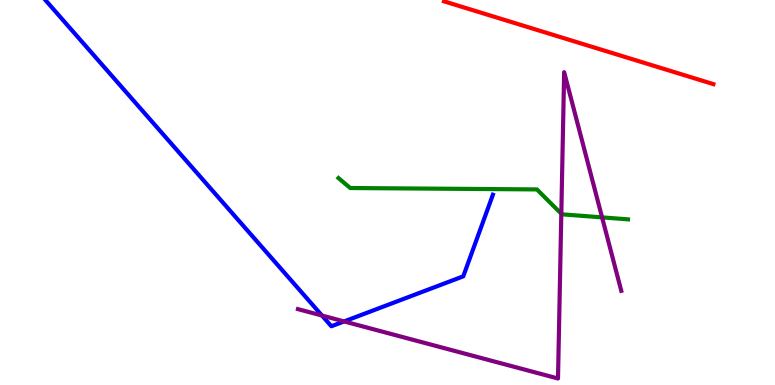[{'lines': ['blue', 'red'], 'intersections': []}, {'lines': ['green', 'red'], 'intersections': []}, {'lines': ['purple', 'red'], 'intersections': []}, {'lines': ['blue', 'green'], 'intersections': []}, {'lines': ['blue', 'purple'], 'intersections': [{'x': 4.15, 'y': 1.8}, {'x': 4.44, 'y': 1.65}]}, {'lines': ['green', 'purple'], 'intersections': [{'x': 7.24, 'y': 4.45}, {'x': 7.77, 'y': 4.35}]}]